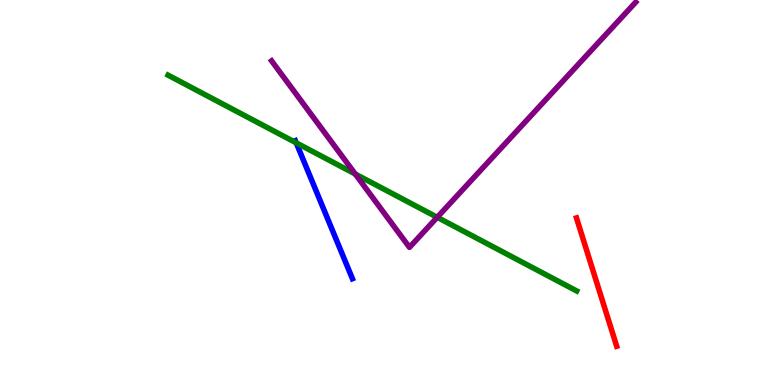[{'lines': ['blue', 'red'], 'intersections': []}, {'lines': ['green', 'red'], 'intersections': []}, {'lines': ['purple', 'red'], 'intersections': []}, {'lines': ['blue', 'green'], 'intersections': [{'x': 3.82, 'y': 6.29}]}, {'lines': ['blue', 'purple'], 'intersections': []}, {'lines': ['green', 'purple'], 'intersections': [{'x': 4.58, 'y': 5.48}, {'x': 5.64, 'y': 4.36}]}]